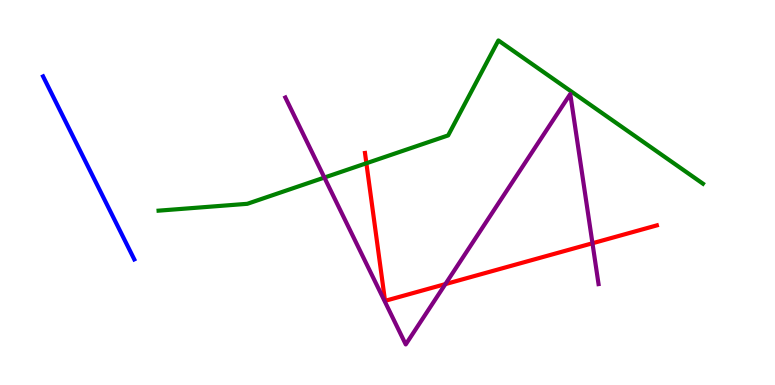[{'lines': ['blue', 'red'], 'intersections': []}, {'lines': ['green', 'red'], 'intersections': [{'x': 4.73, 'y': 5.76}]}, {'lines': ['purple', 'red'], 'intersections': [{'x': 5.75, 'y': 2.62}, {'x': 7.64, 'y': 3.68}]}, {'lines': ['blue', 'green'], 'intersections': []}, {'lines': ['blue', 'purple'], 'intersections': []}, {'lines': ['green', 'purple'], 'intersections': [{'x': 4.19, 'y': 5.39}]}]